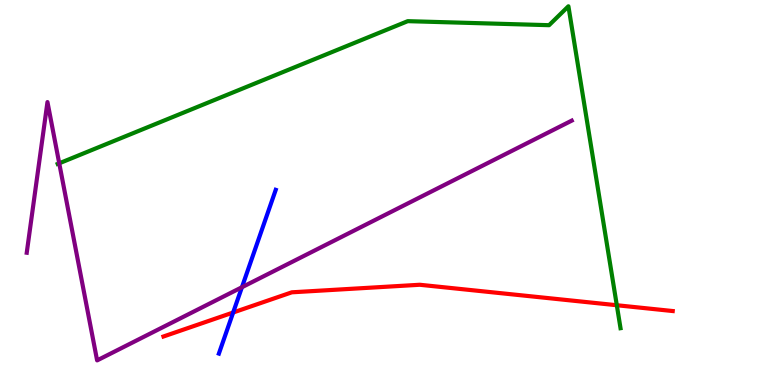[{'lines': ['blue', 'red'], 'intersections': [{'x': 3.01, 'y': 1.88}]}, {'lines': ['green', 'red'], 'intersections': [{'x': 7.96, 'y': 2.07}]}, {'lines': ['purple', 'red'], 'intersections': []}, {'lines': ['blue', 'green'], 'intersections': []}, {'lines': ['blue', 'purple'], 'intersections': [{'x': 3.12, 'y': 2.54}]}, {'lines': ['green', 'purple'], 'intersections': [{'x': 0.764, 'y': 5.76}]}]